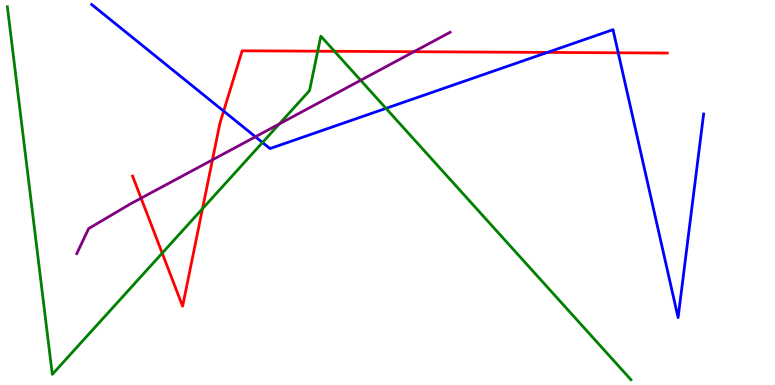[{'lines': ['blue', 'red'], 'intersections': [{'x': 2.89, 'y': 7.11}, {'x': 7.06, 'y': 8.64}, {'x': 7.98, 'y': 8.63}]}, {'lines': ['green', 'red'], 'intersections': [{'x': 2.09, 'y': 3.43}, {'x': 2.61, 'y': 4.58}, {'x': 4.1, 'y': 8.67}, {'x': 4.32, 'y': 8.67}]}, {'lines': ['purple', 'red'], 'intersections': [{'x': 1.82, 'y': 4.85}, {'x': 2.74, 'y': 5.85}, {'x': 5.34, 'y': 8.66}]}, {'lines': ['blue', 'green'], 'intersections': [{'x': 3.39, 'y': 6.3}, {'x': 4.98, 'y': 7.19}]}, {'lines': ['blue', 'purple'], 'intersections': [{'x': 3.3, 'y': 6.45}]}, {'lines': ['green', 'purple'], 'intersections': [{'x': 3.6, 'y': 6.78}, {'x': 4.65, 'y': 7.91}]}]